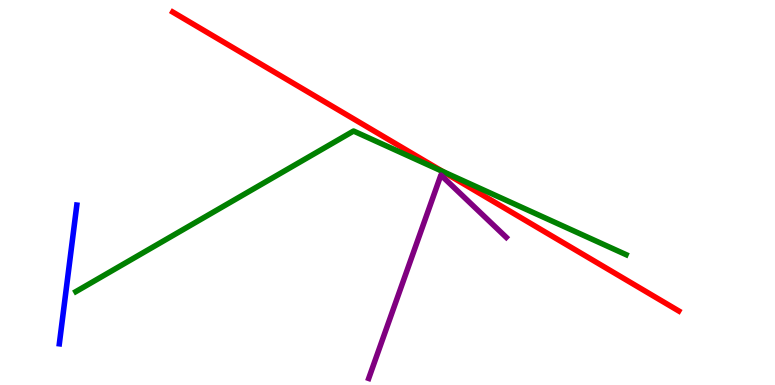[{'lines': ['blue', 'red'], 'intersections': []}, {'lines': ['green', 'red'], 'intersections': [{'x': 5.71, 'y': 5.55}]}, {'lines': ['purple', 'red'], 'intersections': []}, {'lines': ['blue', 'green'], 'intersections': []}, {'lines': ['blue', 'purple'], 'intersections': []}, {'lines': ['green', 'purple'], 'intersections': []}]